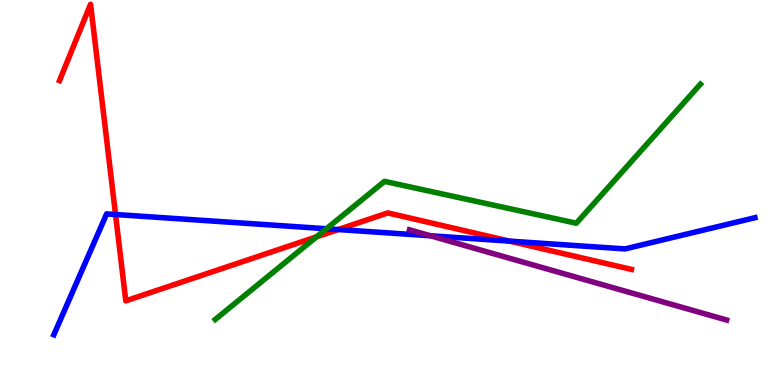[{'lines': ['blue', 'red'], 'intersections': [{'x': 1.49, 'y': 4.43}, {'x': 4.36, 'y': 4.04}, {'x': 6.57, 'y': 3.74}]}, {'lines': ['green', 'red'], 'intersections': [{'x': 4.08, 'y': 3.85}]}, {'lines': ['purple', 'red'], 'intersections': []}, {'lines': ['blue', 'green'], 'intersections': [{'x': 4.21, 'y': 4.06}]}, {'lines': ['blue', 'purple'], 'intersections': [{'x': 5.55, 'y': 3.88}]}, {'lines': ['green', 'purple'], 'intersections': []}]